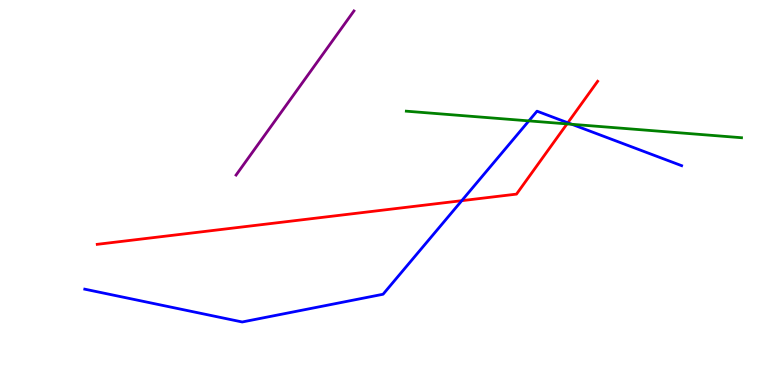[{'lines': ['blue', 'red'], 'intersections': [{'x': 5.96, 'y': 4.79}, {'x': 7.33, 'y': 6.81}]}, {'lines': ['green', 'red'], 'intersections': [{'x': 7.32, 'y': 6.78}]}, {'lines': ['purple', 'red'], 'intersections': []}, {'lines': ['blue', 'green'], 'intersections': [{'x': 6.82, 'y': 6.86}, {'x': 7.38, 'y': 6.77}]}, {'lines': ['blue', 'purple'], 'intersections': []}, {'lines': ['green', 'purple'], 'intersections': []}]